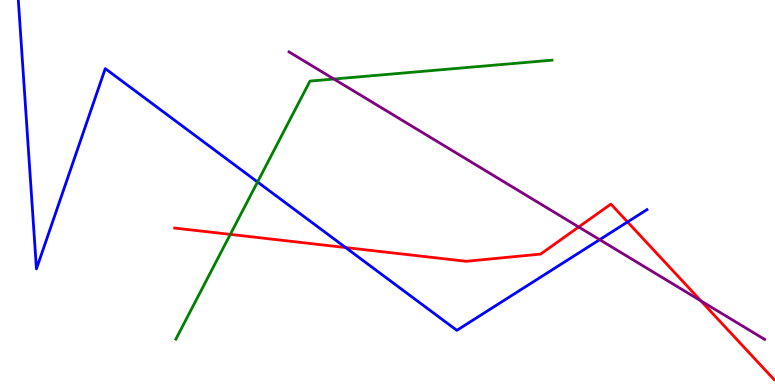[{'lines': ['blue', 'red'], 'intersections': [{'x': 4.46, 'y': 3.57}, {'x': 8.1, 'y': 4.23}]}, {'lines': ['green', 'red'], 'intersections': [{'x': 2.97, 'y': 3.91}]}, {'lines': ['purple', 'red'], 'intersections': [{'x': 7.47, 'y': 4.1}, {'x': 9.04, 'y': 2.19}]}, {'lines': ['blue', 'green'], 'intersections': [{'x': 3.32, 'y': 5.27}]}, {'lines': ['blue', 'purple'], 'intersections': [{'x': 7.74, 'y': 3.77}]}, {'lines': ['green', 'purple'], 'intersections': [{'x': 4.31, 'y': 7.95}]}]